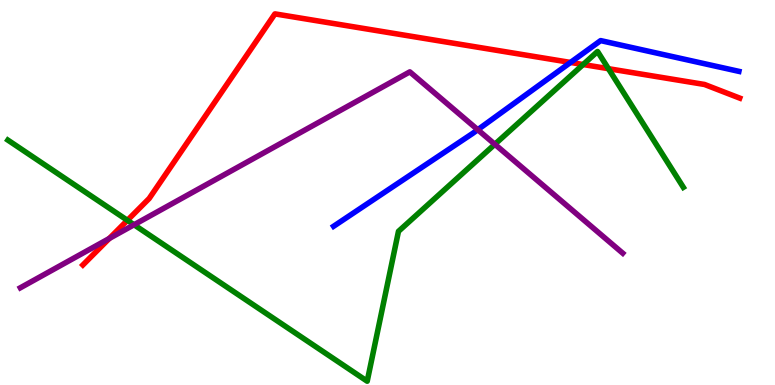[{'lines': ['blue', 'red'], 'intersections': [{'x': 7.36, 'y': 8.38}]}, {'lines': ['green', 'red'], 'intersections': [{'x': 1.64, 'y': 4.28}, {'x': 7.52, 'y': 8.32}, {'x': 7.85, 'y': 8.22}]}, {'lines': ['purple', 'red'], 'intersections': [{'x': 1.41, 'y': 3.81}]}, {'lines': ['blue', 'green'], 'intersections': []}, {'lines': ['blue', 'purple'], 'intersections': [{'x': 6.16, 'y': 6.63}]}, {'lines': ['green', 'purple'], 'intersections': [{'x': 1.73, 'y': 4.16}, {'x': 6.39, 'y': 6.25}]}]